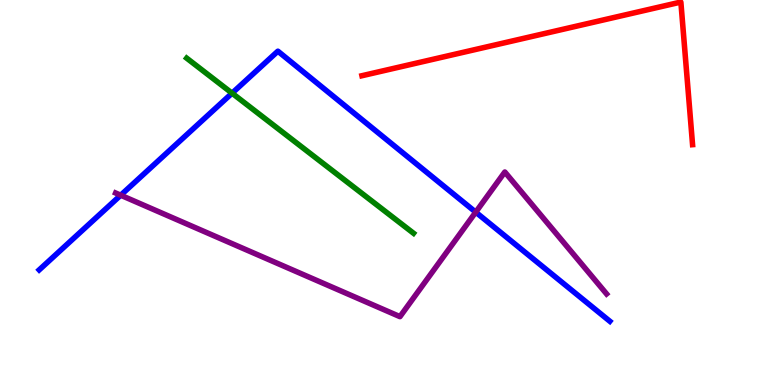[{'lines': ['blue', 'red'], 'intersections': []}, {'lines': ['green', 'red'], 'intersections': []}, {'lines': ['purple', 'red'], 'intersections': []}, {'lines': ['blue', 'green'], 'intersections': [{'x': 2.99, 'y': 7.58}]}, {'lines': ['blue', 'purple'], 'intersections': [{'x': 1.56, 'y': 4.93}, {'x': 6.14, 'y': 4.49}]}, {'lines': ['green', 'purple'], 'intersections': []}]